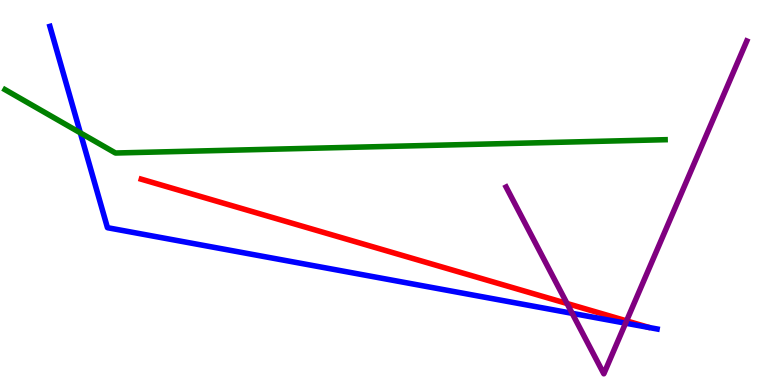[{'lines': ['blue', 'red'], 'intersections': []}, {'lines': ['green', 'red'], 'intersections': []}, {'lines': ['purple', 'red'], 'intersections': [{'x': 7.32, 'y': 2.12}, {'x': 8.08, 'y': 1.67}]}, {'lines': ['blue', 'green'], 'intersections': [{'x': 1.04, 'y': 6.55}]}, {'lines': ['blue', 'purple'], 'intersections': [{'x': 7.38, 'y': 1.86}, {'x': 8.07, 'y': 1.61}]}, {'lines': ['green', 'purple'], 'intersections': []}]